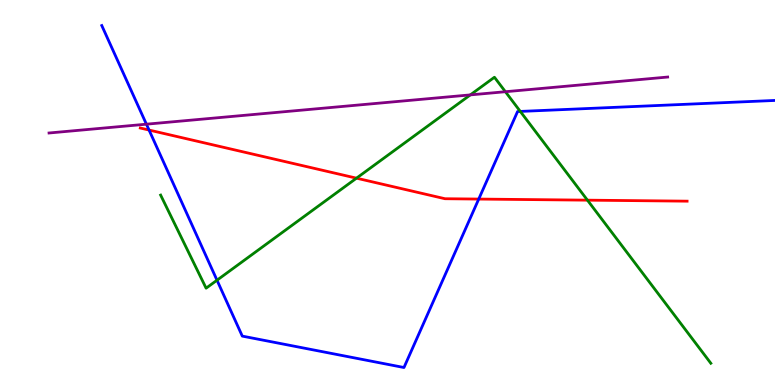[{'lines': ['blue', 'red'], 'intersections': [{'x': 1.92, 'y': 6.62}, {'x': 6.18, 'y': 4.83}]}, {'lines': ['green', 'red'], 'intersections': [{'x': 4.6, 'y': 5.37}, {'x': 7.58, 'y': 4.8}]}, {'lines': ['purple', 'red'], 'intersections': []}, {'lines': ['blue', 'green'], 'intersections': [{'x': 2.8, 'y': 2.72}, {'x': 6.71, 'y': 7.11}]}, {'lines': ['blue', 'purple'], 'intersections': [{'x': 1.89, 'y': 6.77}]}, {'lines': ['green', 'purple'], 'intersections': [{'x': 6.07, 'y': 7.54}, {'x': 6.52, 'y': 7.62}]}]